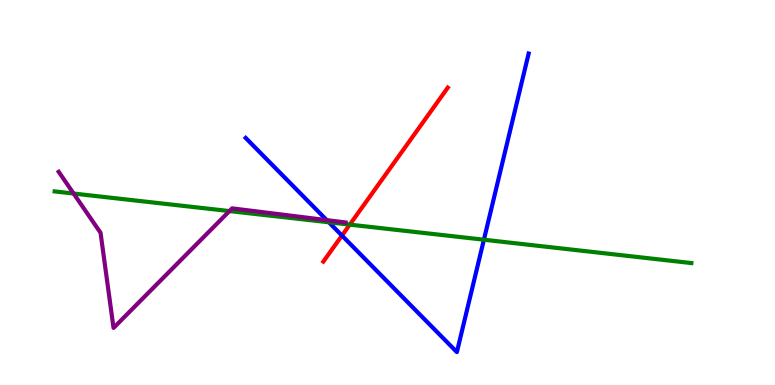[{'lines': ['blue', 'red'], 'intersections': [{'x': 4.41, 'y': 3.88}]}, {'lines': ['green', 'red'], 'intersections': [{'x': 4.51, 'y': 4.17}]}, {'lines': ['purple', 'red'], 'intersections': []}, {'lines': ['blue', 'green'], 'intersections': [{'x': 4.24, 'y': 4.23}, {'x': 6.24, 'y': 3.77}]}, {'lines': ['blue', 'purple'], 'intersections': [{'x': 4.22, 'y': 4.28}]}, {'lines': ['green', 'purple'], 'intersections': [{'x': 0.95, 'y': 4.97}, {'x': 2.96, 'y': 4.52}]}]